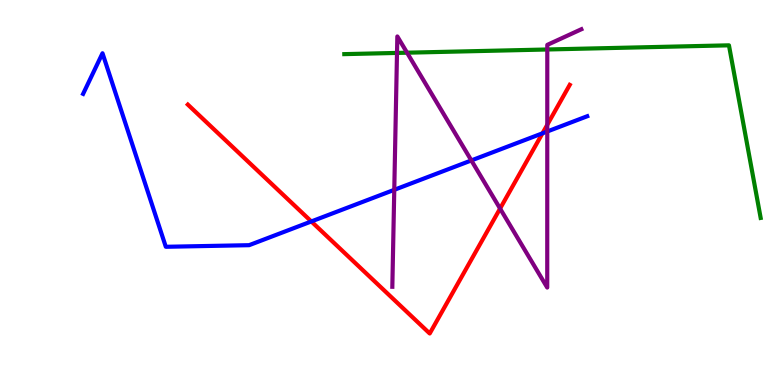[{'lines': ['blue', 'red'], 'intersections': [{'x': 4.02, 'y': 4.25}, {'x': 7.0, 'y': 6.54}]}, {'lines': ['green', 'red'], 'intersections': []}, {'lines': ['purple', 'red'], 'intersections': [{'x': 6.45, 'y': 4.58}, {'x': 7.06, 'y': 6.76}]}, {'lines': ['blue', 'green'], 'intersections': []}, {'lines': ['blue', 'purple'], 'intersections': [{'x': 5.09, 'y': 5.07}, {'x': 6.08, 'y': 5.83}, {'x': 7.06, 'y': 6.58}]}, {'lines': ['green', 'purple'], 'intersections': [{'x': 5.12, 'y': 8.63}, {'x': 5.25, 'y': 8.63}, {'x': 7.06, 'y': 8.71}]}]